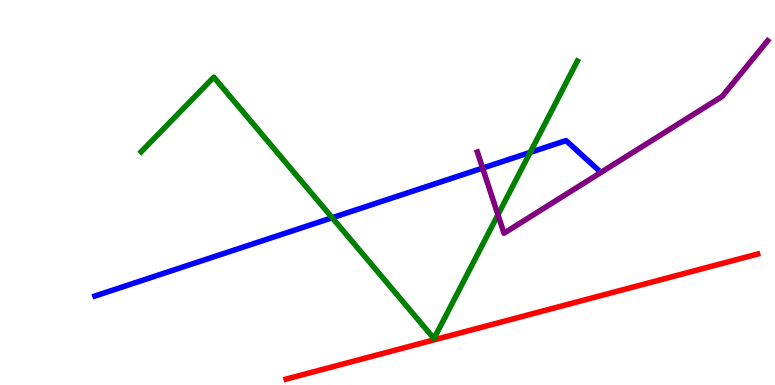[{'lines': ['blue', 'red'], 'intersections': []}, {'lines': ['green', 'red'], 'intersections': []}, {'lines': ['purple', 'red'], 'intersections': []}, {'lines': ['blue', 'green'], 'intersections': [{'x': 4.29, 'y': 4.34}, {'x': 6.84, 'y': 6.04}]}, {'lines': ['blue', 'purple'], 'intersections': [{'x': 6.23, 'y': 5.63}]}, {'lines': ['green', 'purple'], 'intersections': [{'x': 6.43, 'y': 4.42}]}]